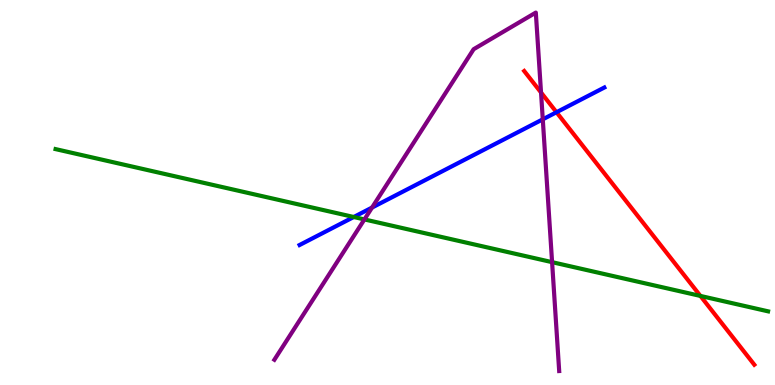[{'lines': ['blue', 'red'], 'intersections': [{'x': 7.18, 'y': 7.08}]}, {'lines': ['green', 'red'], 'intersections': [{'x': 9.04, 'y': 2.31}]}, {'lines': ['purple', 'red'], 'intersections': [{'x': 6.98, 'y': 7.6}]}, {'lines': ['blue', 'green'], 'intersections': [{'x': 4.56, 'y': 4.36}]}, {'lines': ['blue', 'purple'], 'intersections': [{'x': 4.8, 'y': 4.61}, {'x': 7.0, 'y': 6.9}]}, {'lines': ['green', 'purple'], 'intersections': [{'x': 4.7, 'y': 4.3}, {'x': 7.12, 'y': 3.19}]}]